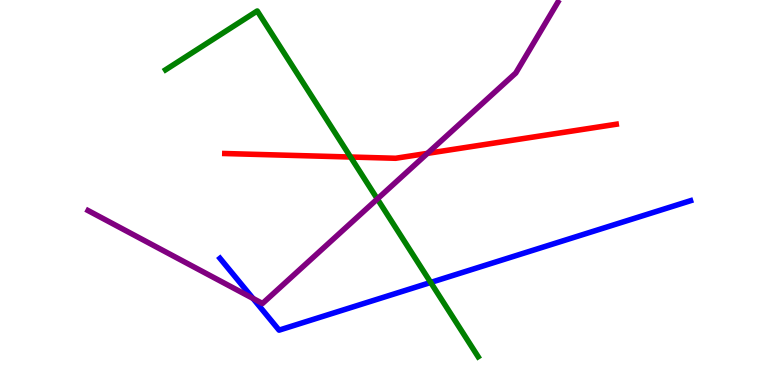[{'lines': ['blue', 'red'], 'intersections': []}, {'lines': ['green', 'red'], 'intersections': [{'x': 4.52, 'y': 5.92}]}, {'lines': ['purple', 'red'], 'intersections': [{'x': 5.52, 'y': 6.02}]}, {'lines': ['blue', 'green'], 'intersections': [{'x': 5.56, 'y': 2.66}]}, {'lines': ['blue', 'purple'], 'intersections': [{'x': 3.26, 'y': 2.25}]}, {'lines': ['green', 'purple'], 'intersections': [{'x': 4.87, 'y': 4.83}]}]